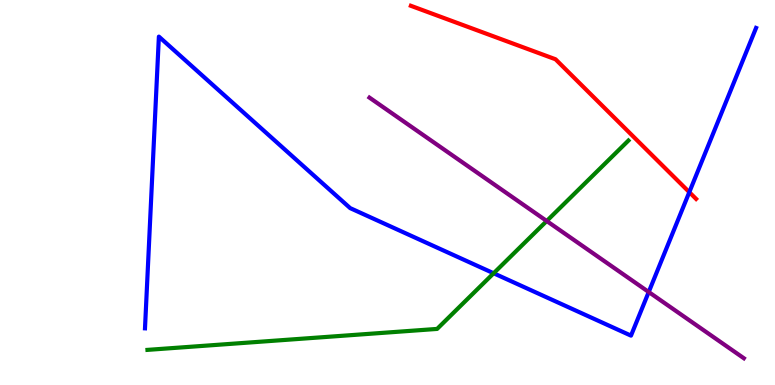[{'lines': ['blue', 'red'], 'intersections': [{'x': 8.89, 'y': 5.01}]}, {'lines': ['green', 'red'], 'intersections': []}, {'lines': ['purple', 'red'], 'intersections': []}, {'lines': ['blue', 'green'], 'intersections': [{'x': 6.37, 'y': 2.9}]}, {'lines': ['blue', 'purple'], 'intersections': [{'x': 8.37, 'y': 2.42}]}, {'lines': ['green', 'purple'], 'intersections': [{'x': 7.05, 'y': 4.26}]}]